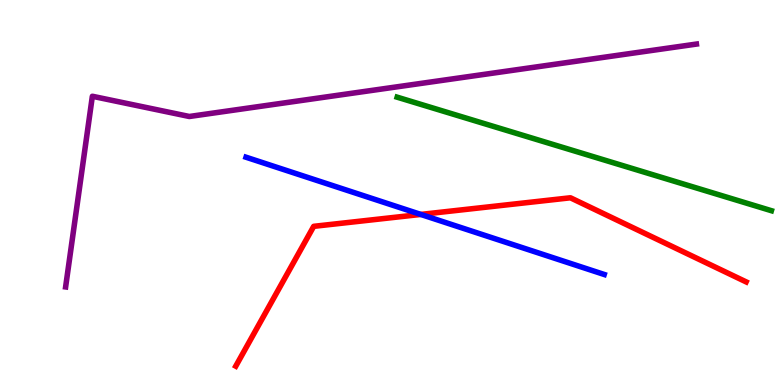[{'lines': ['blue', 'red'], 'intersections': [{'x': 5.43, 'y': 4.43}]}, {'lines': ['green', 'red'], 'intersections': []}, {'lines': ['purple', 'red'], 'intersections': []}, {'lines': ['blue', 'green'], 'intersections': []}, {'lines': ['blue', 'purple'], 'intersections': []}, {'lines': ['green', 'purple'], 'intersections': []}]